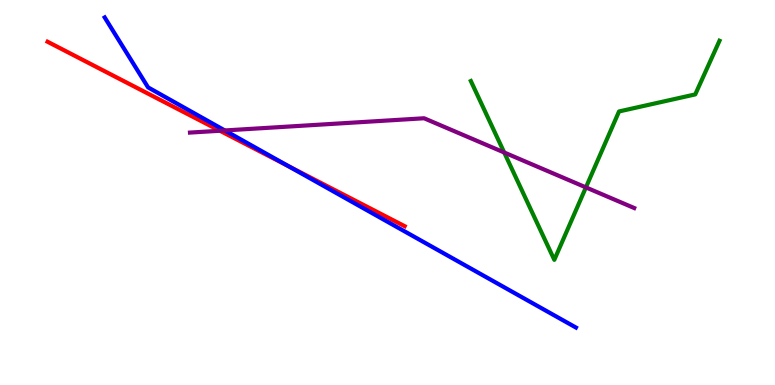[{'lines': ['blue', 'red'], 'intersections': [{'x': 3.72, 'y': 5.69}]}, {'lines': ['green', 'red'], 'intersections': []}, {'lines': ['purple', 'red'], 'intersections': [{'x': 2.84, 'y': 6.6}]}, {'lines': ['blue', 'green'], 'intersections': []}, {'lines': ['blue', 'purple'], 'intersections': [{'x': 2.9, 'y': 6.61}]}, {'lines': ['green', 'purple'], 'intersections': [{'x': 6.51, 'y': 6.04}, {'x': 7.56, 'y': 5.13}]}]